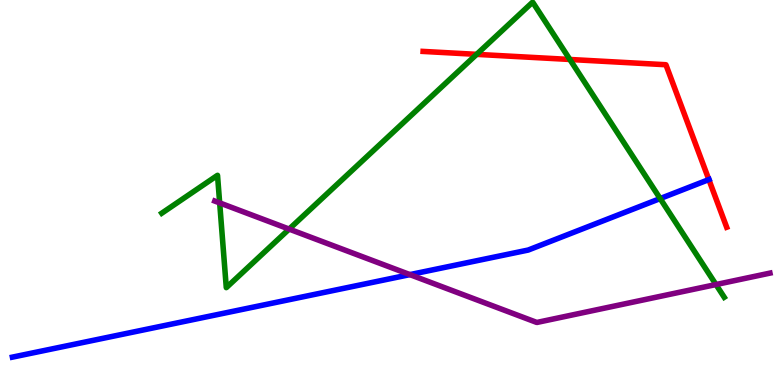[{'lines': ['blue', 'red'], 'intersections': [{'x': 9.15, 'y': 5.34}]}, {'lines': ['green', 'red'], 'intersections': [{'x': 6.15, 'y': 8.59}, {'x': 7.35, 'y': 8.46}]}, {'lines': ['purple', 'red'], 'intersections': []}, {'lines': ['blue', 'green'], 'intersections': [{'x': 8.52, 'y': 4.84}]}, {'lines': ['blue', 'purple'], 'intersections': [{'x': 5.29, 'y': 2.87}]}, {'lines': ['green', 'purple'], 'intersections': [{'x': 2.83, 'y': 4.73}, {'x': 3.73, 'y': 4.05}, {'x': 9.24, 'y': 2.61}]}]